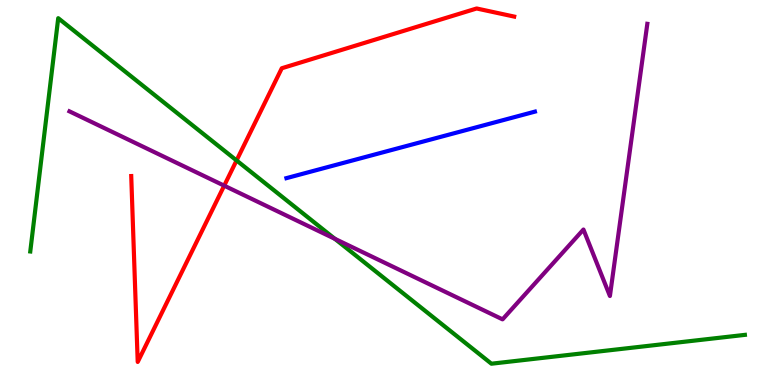[{'lines': ['blue', 'red'], 'intersections': []}, {'lines': ['green', 'red'], 'intersections': [{'x': 3.05, 'y': 5.83}]}, {'lines': ['purple', 'red'], 'intersections': [{'x': 2.89, 'y': 5.18}]}, {'lines': ['blue', 'green'], 'intersections': []}, {'lines': ['blue', 'purple'], 'intersections': []}, {'lines': ['green', 'purple'], 'intersections': [{'x': 4.32, 'y': 3.8}]}]